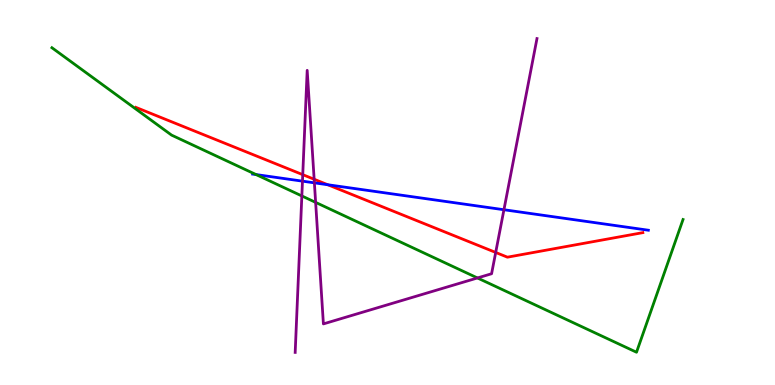[{'lines': ['blue', 'red'], 'intersections': [{'x': 4.23, 'y': 5.2}]}, {'lines': ['green', 'red'], 'intersections': []}, {'lines': ['purple', 'red'], 'intersections': [{'x': 3.91, 'y': 5.46}, {'x': 4.05, 'y': 5.34}, {'x': 6.4, 'y': 3.44}]}, {'lines': ['blue', 'green'], 'intersections': [{'x': 3.3, 'y': 5.47}]}, {'lines': ['blue', 'purple'], 'intersections': [{'x': 3.9, 'y': 5.29}, {'x': 4.06, 'y': 5.25}, {'x': 6.5, 'y': 4.55}]}, {'lines': ['green', 'purple'], 'intersections': [{'x': 3.89, 'y': 4.91}, {'x': 4.07, 'y': 4.74}, {'x': 6.16, 'y': 2.78}]}]